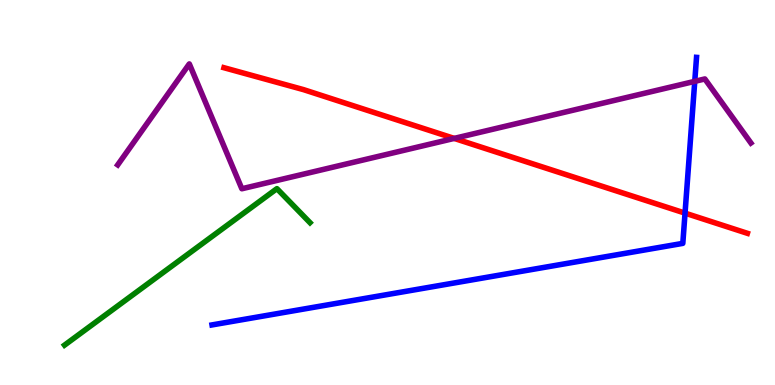[{'lines': ['blue', 'red'], 'intersections': [{'x': 8.84, 'y': 4.46}]}, {'lines': ['green', 'red'], 'intersections': []}, {'lines': ['purple', 'red'], 'intersections': [{'x': 5.86, 'y': 6.41}]}, {'lines': ['blue', 'green'], 'intersections': []}, {'lines': ['blue', 'purple'], 'intersections': [{'x': 8.96, 'y': 7.89}]}, {'lines': ['green', 'purple'], 'intersections': []}]